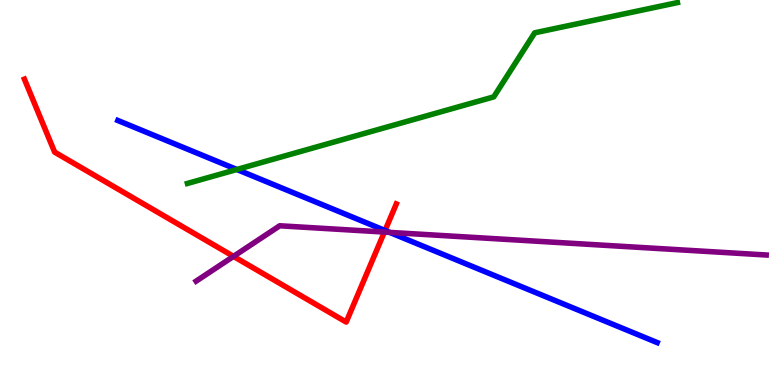[{'lines': ['blue', 'red'], 'intersections': [{'x': 4.97, 'y': 4.01}]}, {'lines': ['green', 'red'], 'intersections': []}, {'lines': ['purple', 'red'], 'intersections': [{'x': 3.01, 'y': 3.34}, {'x': 4.96, 'y': 3.97}]}, {'lines': ['blue', 'green'], 'intersections': [{'x': 3.06, 'y': 5.6}]}, {'lines': ['blue', 'purple'], 'intersections': [{'x': 5.03, 'y': 3.96}]}, {'lines': ['green', 'purple'], 'intersections': []}]